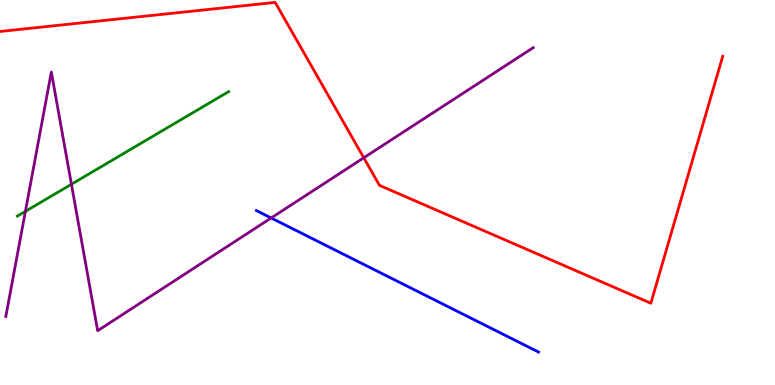[{'lines': ['blue', 'red'], 'intersections': []}, {'lines': ['green', 'red'], 'intersections': []}, {'lines': ['purple', 'red'], 'intersections': [{'x': 4.69, 'y': 5.9}]}, {'lines': ['blue', 'green'], 'intersections': []}, {'lines': ['blue', 'purple'], 'intersections': [{'x': 3.5, 'y': 4.34}]}, {'lines': ['green', 'purple'], 'intersections': [{'x': 0.328, 'y': 4.51}, {'x': 0.922, 'y': 5.21}]}]